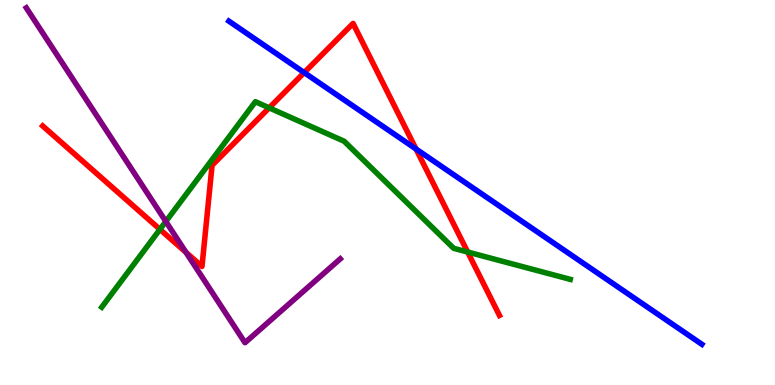[{'lines': ['blue', 'red'], 'intersections': [{'x': 3.93, 'y': 8.11}, {'x': 5.37, 'y': 6.13}]}, {'lines': ['green', 'red'], 'intersections': [{'x': 2.06, 'y': 4.04}, {'x': 3.47, 'y': 7.2}, {'x': 6.03, 'y': 3.45}]}, {'lines': ['purple', 'red'], 'intersections': [{'x': 2.4, 'y': 3.45}]}, {'lines': ['blue', 'green'], 'intersections': []}, {'lines': ['blue', 'purple'], 'intersections': []}, {'lines': ['green', 'purple'], 'intersections': [{'x': 2.14, 'y': 4.25}]}]